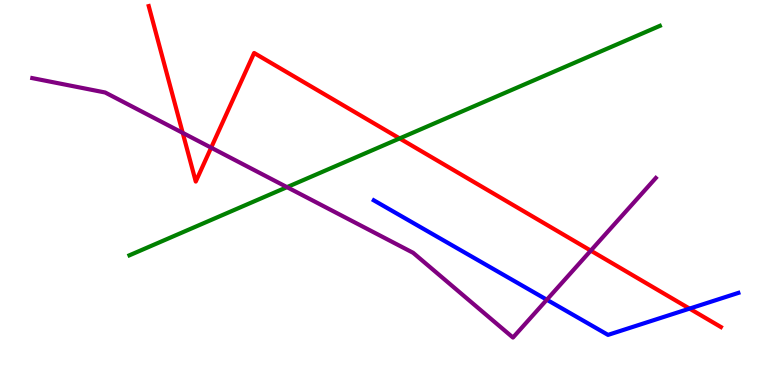[{'lines': ['blue', 'red'], 'intersections': [{'x': 8.9, 'y': 1.98}]}, {'lines': ['green', 'red'], 'intersections': [{'x': 5.16, 'y': 6.4}]}, {'lines': ['purple', 'red'], 'intersections': [{'x': 2.36, 'y': 6.55}, {'x': 2.72, 'y': 6.16}, {'x': 7.62, 'y': 3.49}]}, {'lines': ['blue', 'green'], 'intersections': []}, {'lines': ['blue', 'purple'], 'intersections': [{'x': 7.06, 'y': 2.21}]}, {'lines': ['green', 'purple'], 'intersections': [{'x': 3.7, 'y': 5.14}]}]